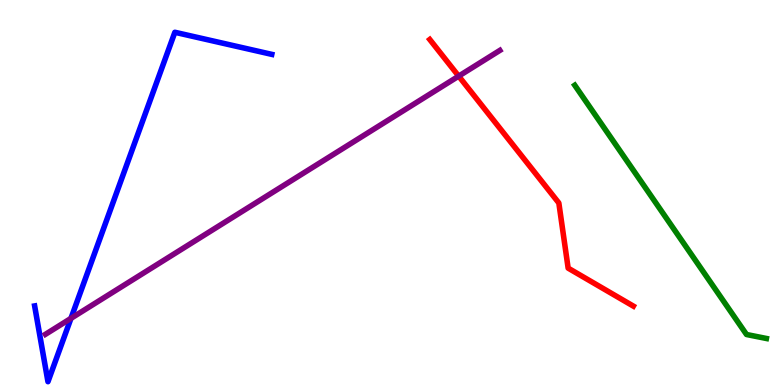[{'lines': ['blue', 'red'], 'intersections': []}, {'lines': ['green', 'red'], 'intersections': []}, {'lines': ['purple', 'red'], 'intersections': [{'x': 5.92, 'y': 8.02}]}, {'lines': ['blue', 'green'], 'intersections': []}, {'lines': ['blue', 'purple'], 'intersections': [{'x': 0.916, 'y': 1.73}]}, {'lines': ['green', 'purple'], 'intersections': []}]